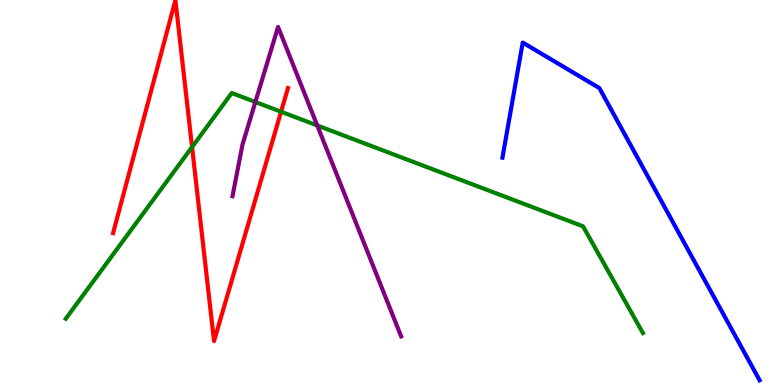[{'lines': ['blue', 'red'], 'intersections': []}, {'lines': ['green', 'red'], 'intersections': [{'x': 2.48, 'y': 6.18}, {'x': 3.63, 'y': 7.1}]}, {'lines': ['purple', 'red'], 'intersections': []}, {'lines': ['blue', 'green'], 'intersections': []}, {'lines': ['blue', 'purple'], 'intersections': []}, {'lines': ['green', 'purple'], 'intersections': [{'x': 3.3, 'y': 7.35}, {'x': 4.09, 'y': 6.74}]}]